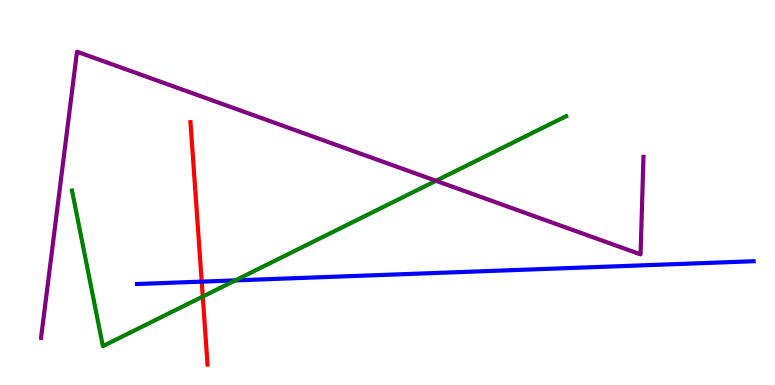[{'lines': ['blue', 'red'], 'intersections': [{'x': 2.6, 'y': 2.68}]}, {'lines': ['green', 'red'], 'intersections': [{'x': 2.62, 'y': 2.3}]}, {'lines': ['purple', 'red'], 'intersections': []}, {'lines': ['blue', 'green'], 'intersections': [{'x': 3.04, 'y': 2.72}]}, {'lines': ['blue', 'purple'], 'intersections': []}, {'lines': ['green', 'purple'], 'intersections': [{'x': 5.63, 'y': 5.3}]}]